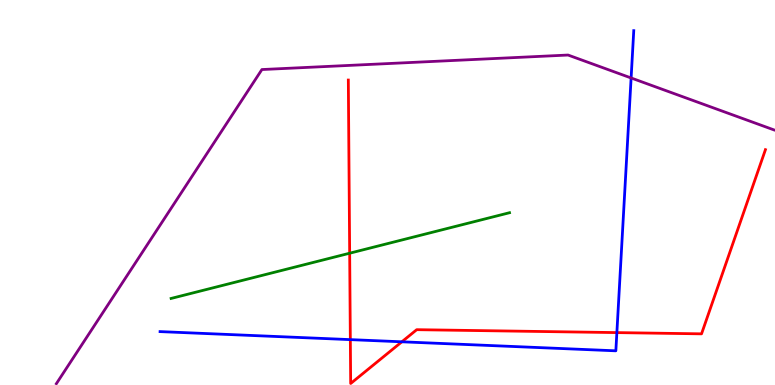[{'lines': ['blue', 'red'], 'intersections': [{'x': 4.52, 'y': 1.18}, {'x': 5.19, 'y': 1.12}, {'x': 7.96, 'y': 1.36}]}, {'lines': ['green', 'red'], 'intersections': [{'x': 4.51, 'y': 3.42}]}, {'lines': ['purple', 'red'], 'intersections': []}, {'lines': ['blue', 'green'], 'intersections': []}, {'lines': ['blue', 'purple'], 'intersections': [{'x': 8.14, 'y': 7.97}]}, {'lines': ['green', 'purple'], 'intersections': []}]